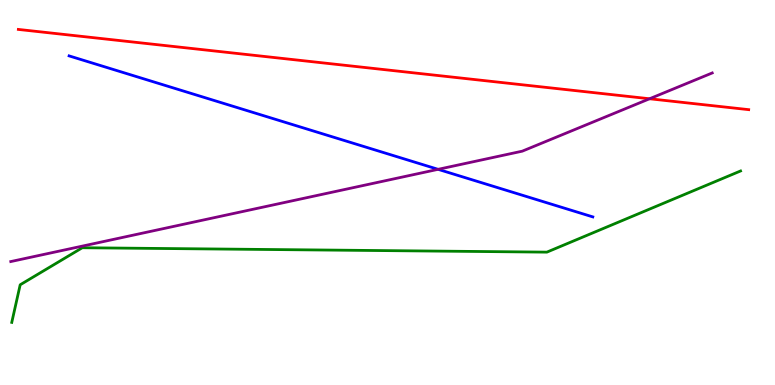[{'lines': ['blue', 'red'], 'intersections': []}, {'lines': ['green', 'red'], 'intersections': []}, {'lines': ['purple', 'red'], 'intersections': [{'x': 8.38, 'y': 7.43}]}, {'lines': ['blue', 'green'], 'intersections': []}, {'lines': ['blue', 'purple'], 'intersections': [{'x': 5.65, 'y': 5.6}]}, {'lines': ['green', 'purple'], 'intersections': []}]